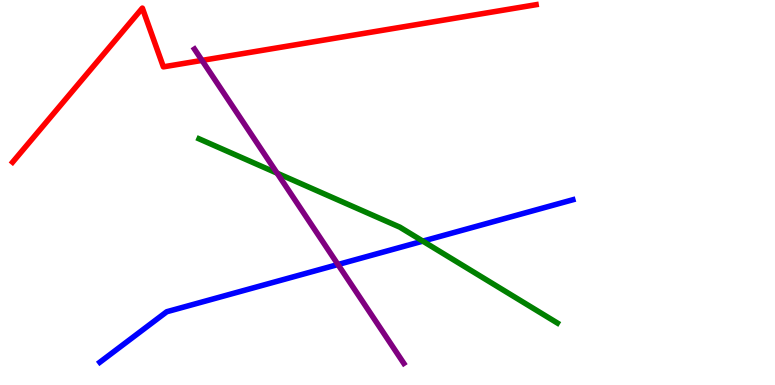[{'lines': ['blue', 'red'], 'intersections': []}, {'lines': ['green', 'red'], 'intersections': []}, {'lines': ['purple', 'red'], 'intersections': [{'x': 2.61, 'y': 8.43}]}, {'lines': ['blue', 'green'], 'intersections': [{'x': 5.46, 'y': 3.74}]}, {'lines': ['blue', 'purple'], 'intersections': [{'x': 4.36, 'y': 3.13}]}, {'lines': ['green', 'purple'], 'intersections': [{'x': 3.58, 'y': 5.5}]}]